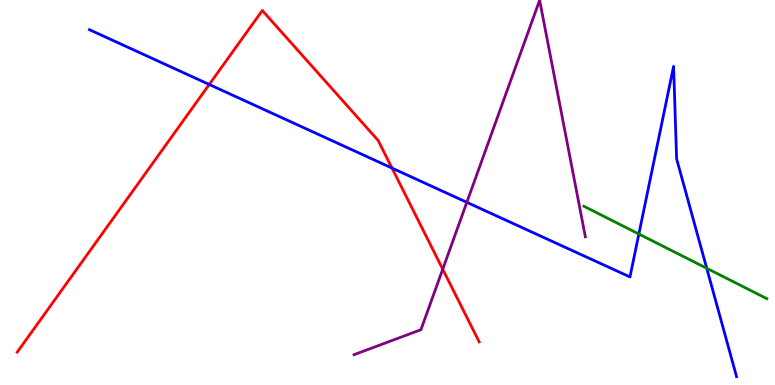[{'lines': ['blue', 'red'], 'intersections': [{'x': 2.7, 'y': 7.81}, {'x': 5.06, 'y': 5.63}]}, {'lines': ['green', 'red'], 'intersections': []}, {'lines': ['purple', 'red'], 'intersections': [{'x': 5.71, 'y': 3.01}]}, {'lines': ['blue', 'green'], 'intersections': [{'x': 8.24, 'y': 3.92}, {'x': 9.12, 'y': 3.03}]}, {'lines': ['blue', 'purple'], 'intersections': [{'x': 6.02, 'y': 4.75}]}, {'lines': ['green', 'purple'], 'intersections': []}]